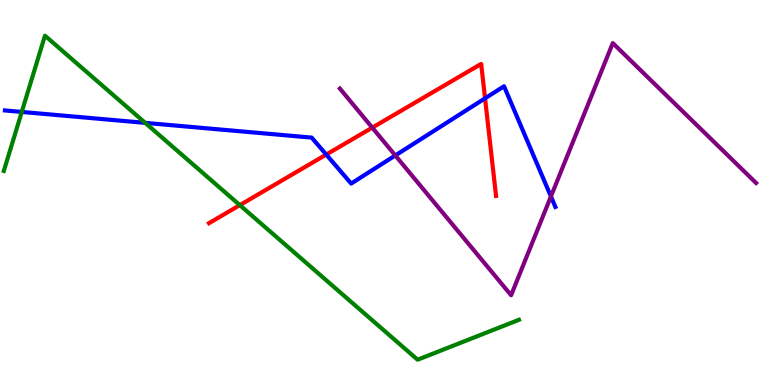[{'lines': ['blue', 'red'], 'intersections': [{'x': 4.21, 'y': 5.99}, {'x': 6.26, 'y': 7.45}]}, {'lines': ['green', 'red'], 'intersections': [{'x': 3.09, 'y': 4.67}]}, {'lines': ['purple', 'red'], 'intersections': [{'x': 4.8, 'y': 6.68}]}, {'lines': ['blue', 'green'], 'intersections': [{'x': 0.281, 'y': 7.09}, {'x': 1.87, 'y': 6.81}]}, {'lines': ['blue', 'purple'], 'intersections': [{'x': 5.1, 'y': 5.96}, {'x': 7.11, 'y': 4.9}]}, {'lines': ['green', 'purple'], 'intersections': []}]